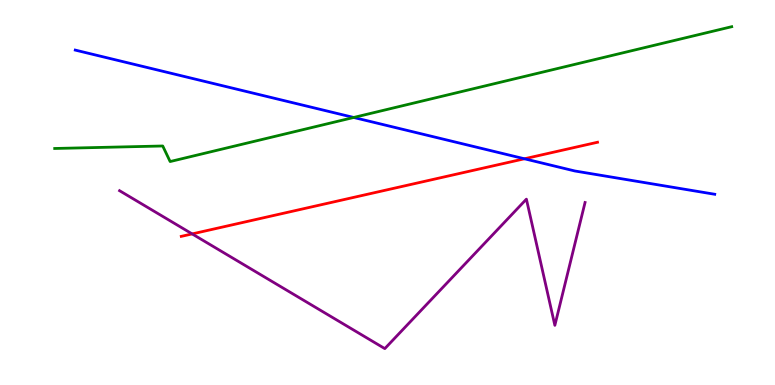[{'lines': ['blue', 'red'], 'intersections': [{'x': 6.77, 'y': 5.88}]}, {'lines': ['green', 'red'], 'intersections': []}, {'lines': ['purple', 'red'], 'intersections': [{'x': 2.48, 'y': 3.92}]}, {'lines': ['blue', 'green'], 'intersections': [{'x': 4.56, 'y': 6.95}]}, {'lines': ['blue', 'purple'], 'intersections': []}, {'lines': ['green', 'purple'], 'intersections': []}]